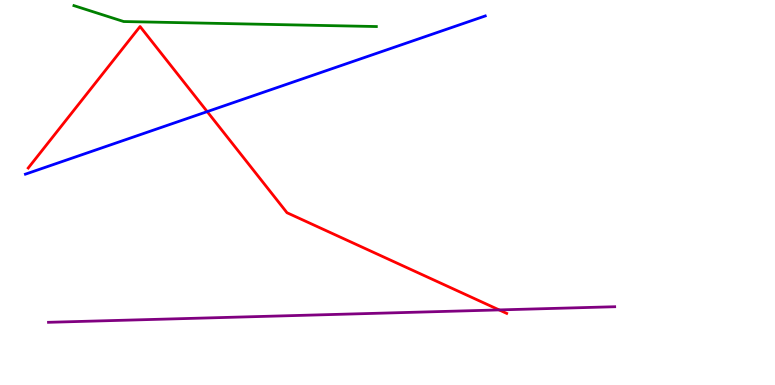[{'lines': ['blue', 'red'], 'intersections': [{'x': 2.67, 'y': 7.1}]}, {'lines': ['green', 'red'], 'intersections': []}, {'lines': ['purple', 'red'], 'intersections': [{'x': 6.44, 'y': 1.95}]}, {'lines': ['blue', 'green'], 'intersections': []}, {'lines': ['blue', 'purple'], 'intersections': []}, {'lines': ['green', 'purple'], 'intersections': []}]